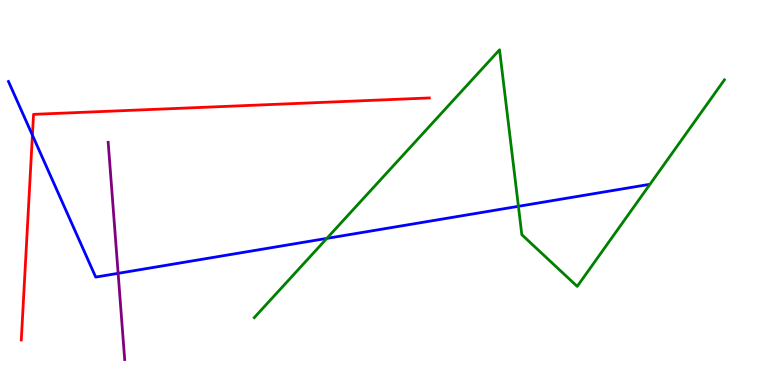[{'lines': ['blue', 'red'], 'intersections': [{'x': 0.418, 'y': 6.49}]}, {'lines': ['green', 'red'], 'intersections': []}, {'lines': ['purple', 'red'], 'intersections': []}, {'lines': ['blue', 'green'], 'intersections': [{'x': 4.22, 'y': 3.81}, {'x': 6.69, 'y': 4.64}]}, {'lines': ['blue', 'purple'], 'intersections': [{'x': 1.52, 'y': 2.9}]}, {'lines': ['green', 'purple'], 'intersections': []}]